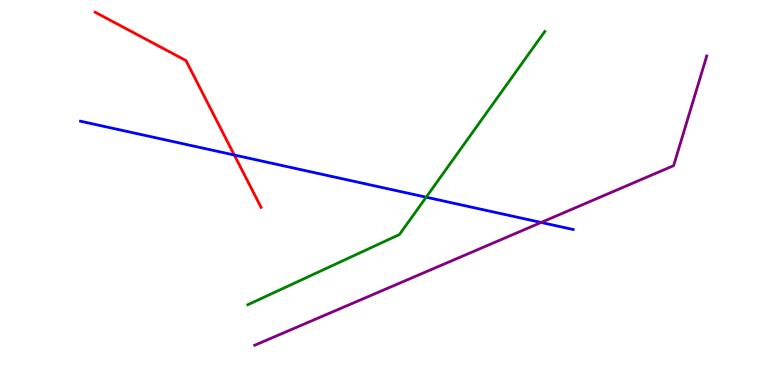[{'lines': ['blue', 'red'], 'intersections': [{'x': 3.02, 'y': 5.97}]}, {'lines': ['green', 'red'], 'intersections': []}, {'lines': ['purple', 'red'], 'intersections': []}, {'lines': ['blue', 'green'], 'intersections': [{'x': 5.5, 'y': 4.88}]}, {'lines': ['blue', 'purple'], 'intersections': [{'x': 6.98, 'y': 4.22}]}, {'lines': ['green', 'purple'], 'intersections': []}]